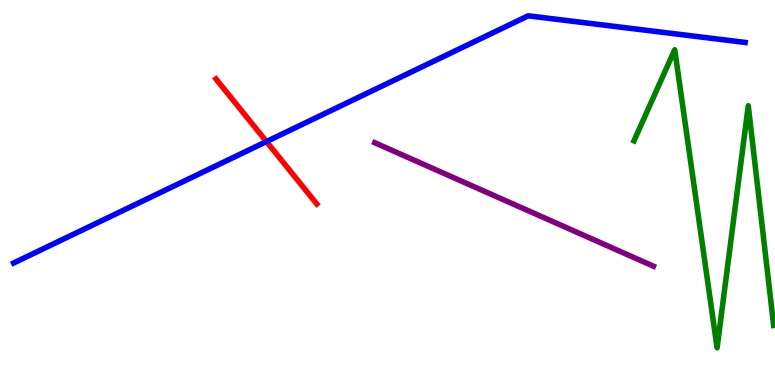[{'lines': ['blue', 'red'], 'intersections': [{'x': 3.44, 'y': 6.32}]}, {'lines': ['green', 'red'], 'intersections': []}, {'lines': ['purple', 'red'], 'intersections': []}, {'lines': ['blue', 'green'], 'intersections': []}, {'lines': ['blue', 'purple'], 'intersections': []}, {'lines': ['green', 'purple'], 'intersections': []}]